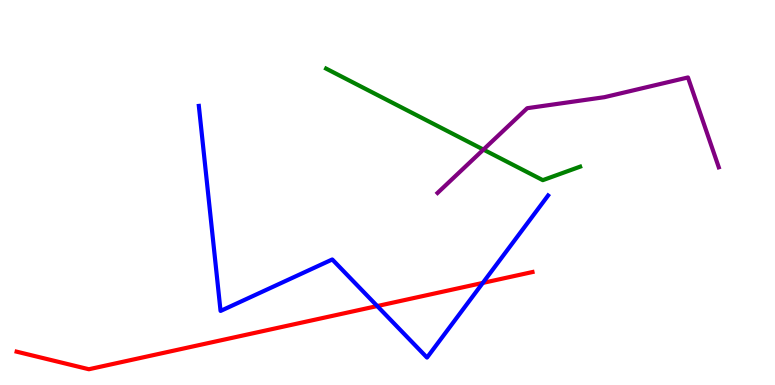[{'lines': ['blue', 'red'], 'intersections': [{'x': 4.87, 'y': 2.05}, {'x': 6.23, 'y': 2.65}]}, {'lines': ['green', 'red'], 'intersections': []}, {'lines': ['purple', 'red'], 'intersections': []}, {'lines': ['blue', 'green'], 'intersections': []}, {'lines': ['blue', 'purple'], 'intersections': []}, {'lines': ['green', 'purple'], 'intersections': [{'x': 6.24, 'y': 6.11}]}]